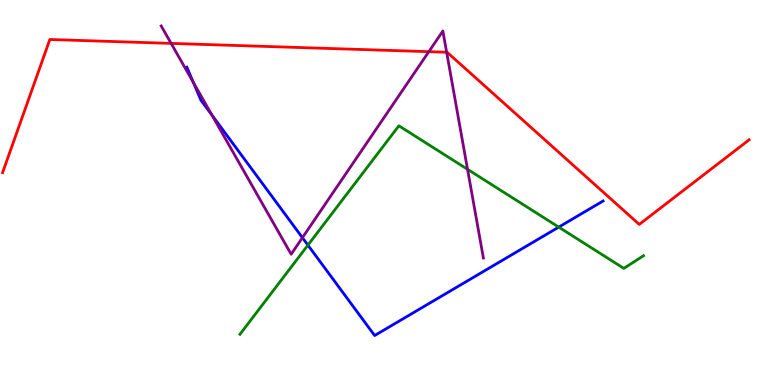[{'lines': ['blue', 'red'], 'intersections': []}, {'lines': ['green', 'red'], 'intersections': []}, {'lines': ['purple', 'red'], 'intersections': [{'x': 2.21, 'y': 8.87}, {'x': 5.53, 'y': 8.66}, {'x': 5.76, 'y': 8.64}]}, {'lines': ['blue', 'green'], 'intersections': [{'x': 3.97, 'y': 3.63}, {'x': 7.21, 'y': 4.1}]}, {'lines': ['blue', 'purple'], 'intersections': [{'x': 2.49, 'y': 7.86}, {'x': 2.74, 'y': 7.01}, {'x': 3.9, 'y': 3.83}]}, {'lines': ['green', 'purple'], 'intersections': [{'x': 6.03, 'y': 5.6}]}]